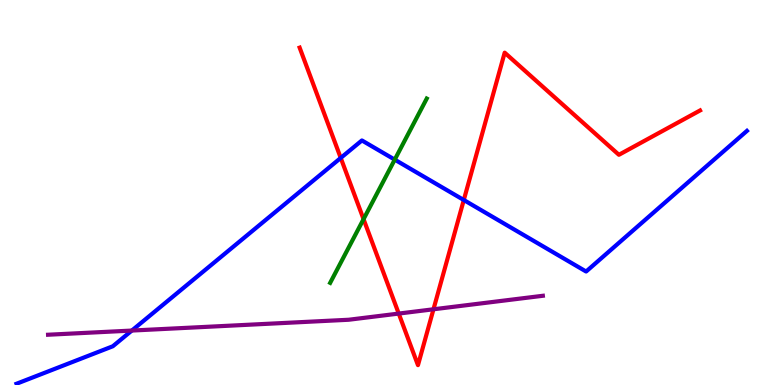[{'lines': ['blue', 'red'], 'intersections': [{'x': 4.4, 'y': 5.9}, {'x': 5.98, 'y': 4.8}]}, {'lines': ['green', 'red'], 'intersections': [{'x': 4.69, 'y': 4.31}]}, {'lines': ['purple', 'red'], 'intersections': [{'x': 5.15, 'y': 1.86}, {'x': 5.59, 'y': 1.97}]}, {'lines': ['blue', 'green'], 'intersections': [{'x': 5.09, 'y': 5.85}]}, {'lines': ['blue', 'purple'], 'intersections': [{'x': 1.7, 'y': 1.41}]}, {'lines': ['green', 'purple'], 'intersections': []}]